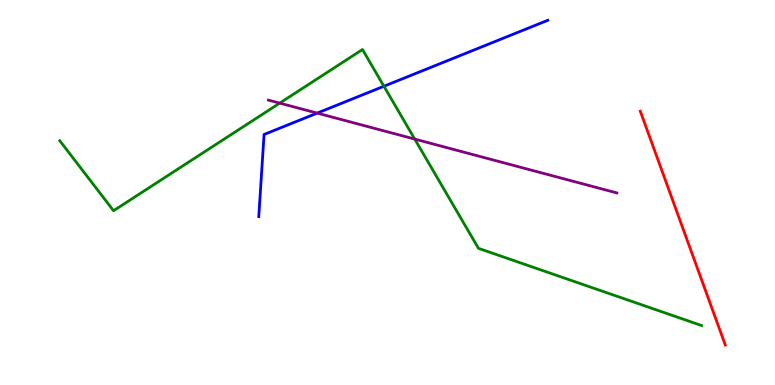[{'lines': ['blue', 'red'], 'intersections': []}, {'lines': ['green', 'red'], 'intersections': []}, {'lines': ['purple', 'red'], 'intersections': []}, {'lines': ['blue', 'green'], 'intersections': [{'x': 4.95, 'y': 7.76}]}, {'lines': ['blue', 'purple'], 'intersections': [{'x': 4.09, 'y': 7.06}]}, {'lines': ['green', 'purple'], 'intersections': [{'x': 3.61, 'y': 7.32}, {'x': 5.35, 'y': 6.39}]}]